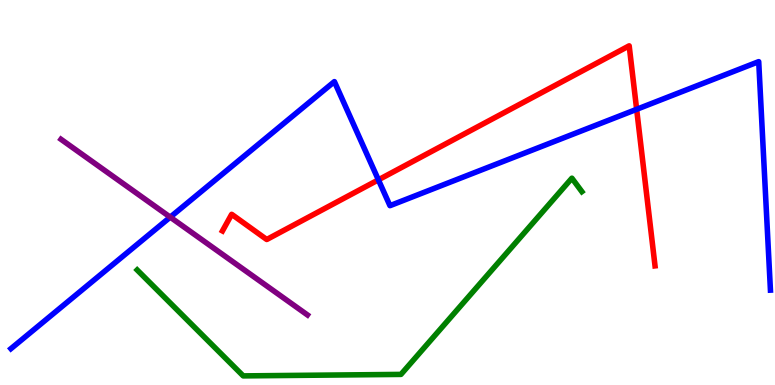[{'lines': ['blue', 'red'], 'intersections': [{'x': 4.88, 'y': 5.33}, {'x': 8.21, 'y': 7.16}]}, {'lines': ['green', 'red'], 'intersections': []}, {'lines': ['purple', 'red'], 'intersections': []}, {'lines': ['blue', 'green'], 'intersections': []}, {'lines': ['blue', 'purple'], 'intersections': [{'x': 2.2, 'y': 4.36}]}, {'lines': ['green', 'purple'], 'intersections': []}]